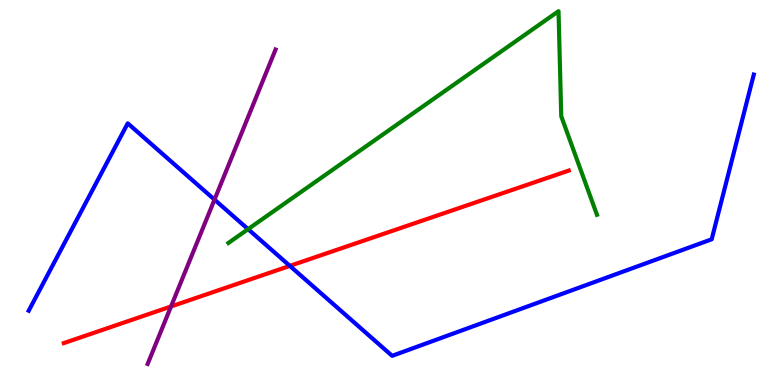[{'lines': ['blue', 'red'], 'intersections': [{'x': 3.74, 'y': 3.09}]}, {'lines': ['green', 'red'], 'intersections': []}, {'lines': ['purple', 'red'], 'intersections': [{'x': 2.21, 'y': 2.04}]}, {'lines': ['blue', 'green'], 'intersections': [{'x': 3.2, 'y': 4.05}]}, {'lines': ['blue', 'purple'], 'intersections': [{'x': 2.77, 'y': 4.81}]}, {'lines': ['green', 'purple'], 'intersections': []}]